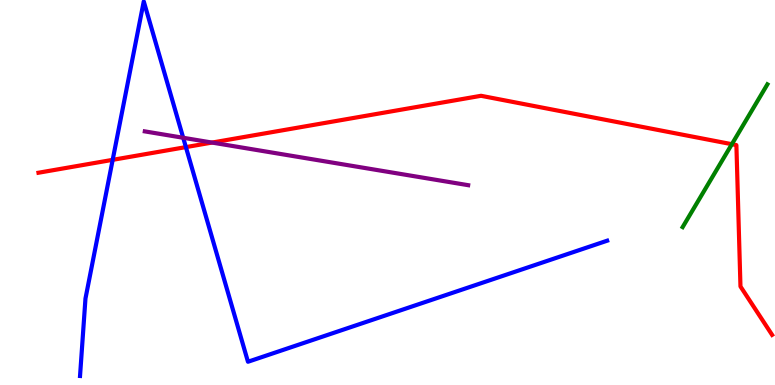[{'lines': ['blue', 'red'], 'intersections': [{'x': 1.45, 'y': 5.85}, {'x': 2.4, 'y': 6.18}]}, {'lines': ['green', 'red'], 'intersections': [{'x': 9.44, 'y': 6.25}]}, {'lines': ['purple', 'red'], 'intersections': [{'x': 2.74, 'y': 6.3}]}, {'lines': ['blue', 'green'], 'intersections': []}, {'lines': ['blue', 'purple'], 'intersections': [{'x': 2.36, 'y': 6.42}]}, {'lines': ['green', 'purple'], 'intersections': []}]